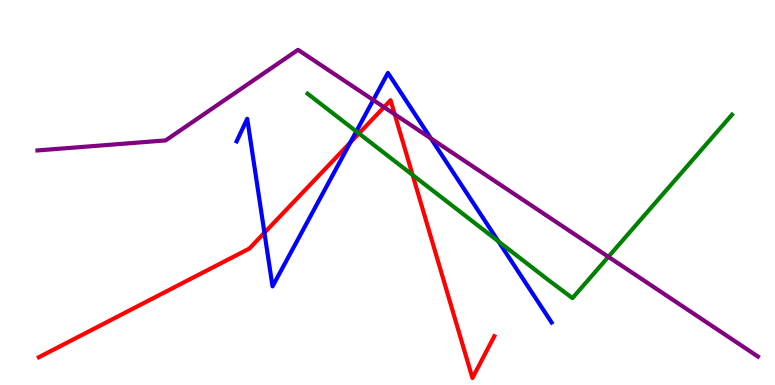[{'lines': ['blue', 'red'], 'intersections': [{'x': 3.41, 'y': 3.95}, {'x': 4.52, 'y': 6.3}]}, {'lines': ['green', 'red'], 'intersections': [{'x': 4.63, 'y': 6.53}, {'x': 5.32, 'y': 5.46}]}, {'lines': ['purple', 'red'], 'intersections': [{'x': 4.95, 'y': 7.22}, {'x': 5.09, 'y': 7.03}]}, {'lines': ['blue', 'green'], 'intersections': [{'x': 4.6, 'y': 6.59}, {'x': 6.43, 'y': 3.73}]}, {'lines': ['blue', 'purple'], 'intersections': [{'x': 4.82, 'y': 7.4}, {'x': 5.56, 'y': 6.4}]}, {'lines': ['green', 'purple'], 'intersections': [{'x': 7.85, 'y': 3.33}]}]